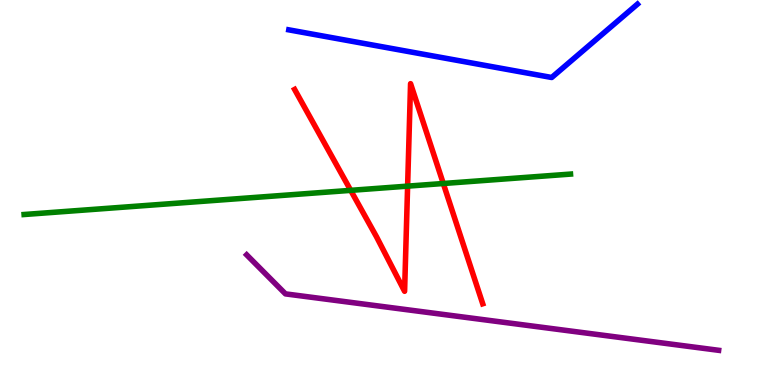[{'lines': ['blue', 'red'], 'intersections': []}, {'lines': ['green', 'red'], 'intersections': [{'x': 4.53, 'y': 5.06}, {'x': 5.26, 'y': 5.17}, {'x': 5.72, 'y': 5.23}]}, {'lines': ['purple', 'red'], 'intersections': []}, {'lines': ['blue', 'green'], 'intersections': []}, {'lines': ['blue', 'purple'], 'intersections': []}, {'lines': ['green', 'purple'], 'intersections': []}]